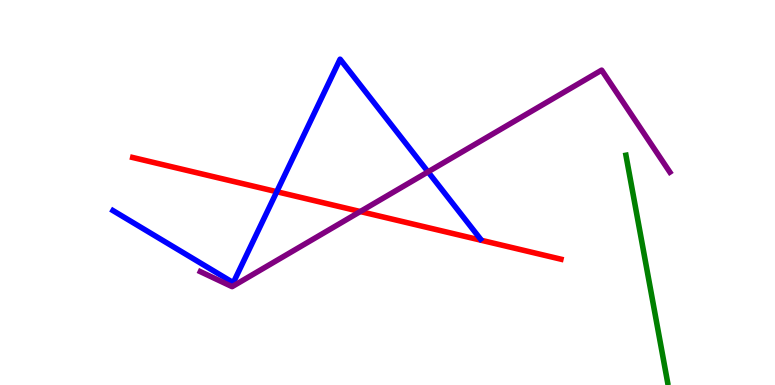[{'lines': ['blue', 'red'], 'intersections': [{'x': 3.57, 'y': 5.02}]}, {'lines': ['green', 'red'], 'intersections': []}, {'lines': ['purple', 'red'], 'intersections': [{'x': 4.65, 'y': 4.51}]}, {'lines': ['blue', 'green'], 'intersections': []}, {'lines': ['blue', 'purple'], 'intersections': [{'x': 5.52, 'y': 5.54}]}, {'lines': ['green', 'purple'], 'intersections': []}]